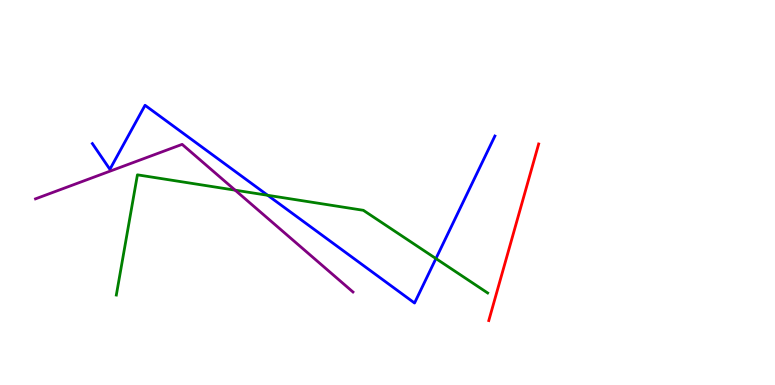[{'lines': ['blue', 'red'], 'intersections': []}, {'lines': ['green', 'red'], 'intersections': []}, {'lines': ['purple', 'red'], 'intersections': []}, {'lines': ['blue', 'green'], 'intersections': [{'x': 3.45, 'y': 4.93}, {'x': 5.62, 'y': 3.28}]}, {'lines': ['blue', 'purple'], 'intersections': []}, {'lines': ['green', 'purple'], 'intersections': [{'x': 3.03, 'y': 5.06}]}]